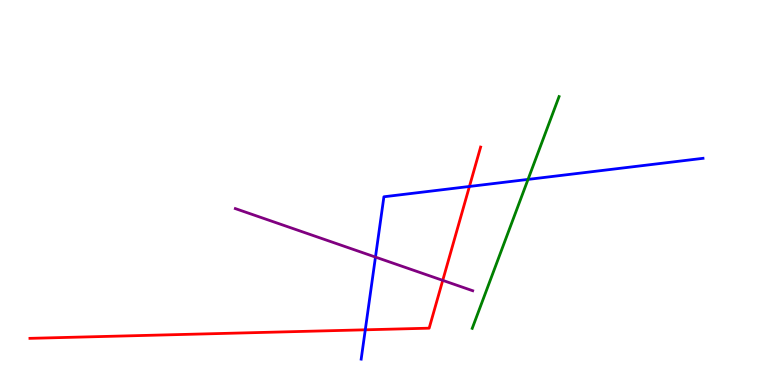[{'lines': ['blue', 'red'], 'intersections': [{'x': 4.71, 'y': 1.43}, {'x': 6.06, 'y': 5.16}]}, {'lines': ['green', 'red'], 'intersections': []}, {'lines': ['purple', 'red'], 'intersections': [{'x': 5.71, 'y': 2.72}]}, {'lines': ['blue', 'green'], 'intersections': [{'x': 6.81, 'y': 5.34}]}, {'lines': ['blue', 'purple'], 'intersections': [{'x': 4.84, 'y': 3.32}]}, {'lines': ['green', 'purple'], 'intersections': []}]